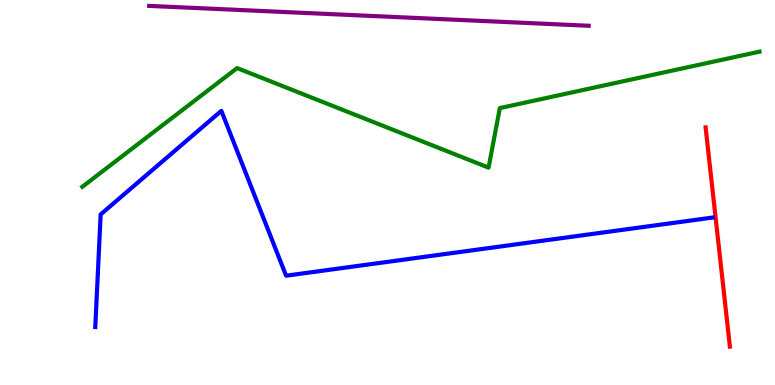[{'lines': ['blue', 'red'], 'intersections': []}, {'lines': ['green', 'red'], 'intersections': []}, {'lines': ['purple', 'red'], 'intersections': []}, {'lines': ['blue', 'green'], 'intersections': []}, {'lines': ['blue', 'purple'], 'intersections': []}, {'lines': ['green', 'purple'], 'intersections': []}]